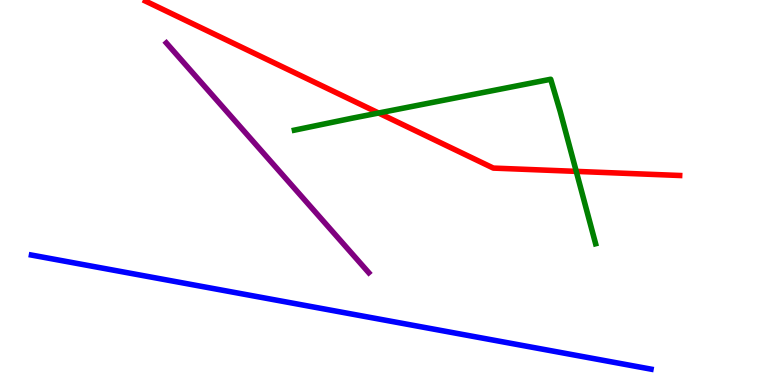[{'lines': ['blue', 'red'], 'intersections': []}, {'lines': ['green', 'red'], 'intersections': [{'x': 4.89, 'y': 7.06}, {'x': 7.44, 'y': 5.55}]}, {'lines': ['purple', 'red'], 'intersections': []}, {'lines': ['blue', 'green'], 'intersections': []}, {'lines': ['blue', 'purple'], 'intersections': []}, {'lines': ['green', 'purple'], 'intersections': []}]